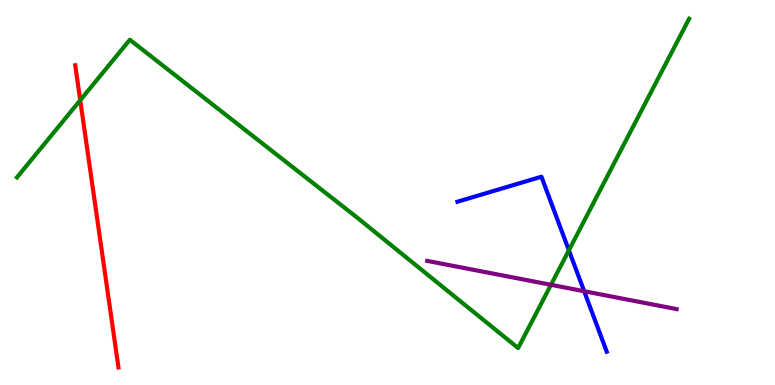[{'lines': ['blue', 'red'], 'intersections': []}, {'lines': ['green', 'red'], 'intersections': [{'x': 1.04, 'y': 7.4}]}, {'lines': ['purple', 'red'], 'intersections': []}, {'lines': ['blue', 'green'], 'intersections': [{'x': 7.34, 'y': 3.5}]}, {'lines': ['blue', 'purple'], 'intersections': [{'x': 7.54, 'y': 2.44}]}, {'lines': ['green', 'purple'], 'intersections': [{'x': 7.11, 'y': 2.6}]}]